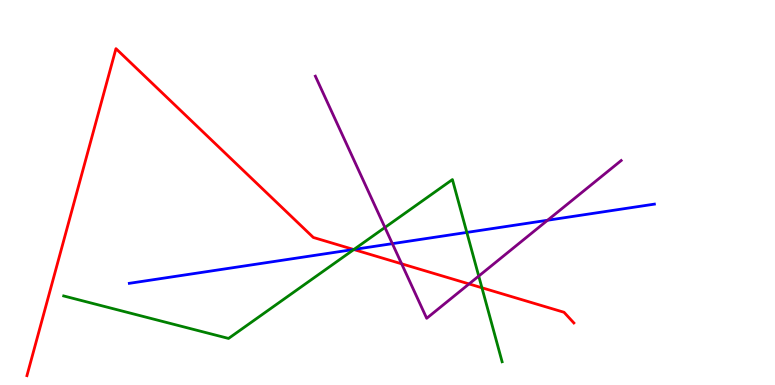[{'lines': ['blue', 'red'], 'intersections': [{'x': 4.56, 'y': 3.52}]}, {'lines': ['green', 'red'], 'intersections': [{'x': 4.57, 'y': 3.52}, {'x': 6.22, 'y': 2.53}]}, {'lines': ['purple', 'red'], 'intersections': [{'x': 5.18, 'y': 3.15}, {'x': 6.05, 'y': 2.63}]}, {'lines': ['blue', 'green'], 'intersections': [{'x': 4.57, 'y': 3.52}, {'x': 6.02, 'y': 3.96}]}, {'lines': ['blue', 'purple'], 'intersections': [{'x': 5.06, 'y': 3.67}, {'x': 7.07, 'y': 4.28}]}, {'lines': ['green', 'purple'], 'intersections': [{'x': 4.97, 'y': 4.09}, {'x': 6.18, 'y': 2.83}]}]